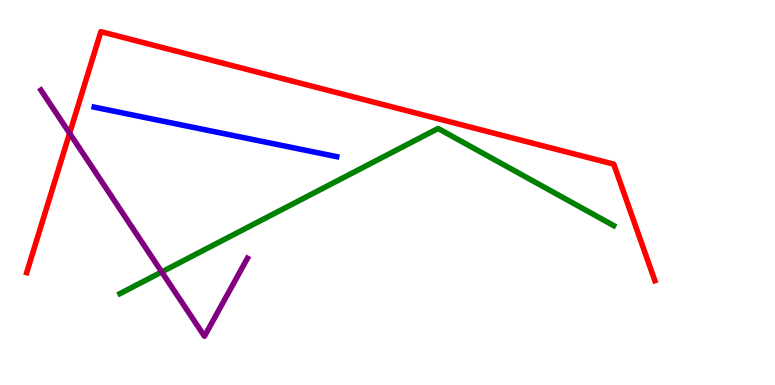[{'lines': ['blue', 'red'], 'intersections': []}, {'lines': ['green', 'red'], 'intersections': []}, {'lines': ['purple', 'red'], 'intersections': [{'x': 0.898, 'y': 6.54}]}, {'lines': ['blue', 'green'], 'intersections': []}, {'lines': ['blue', 'purple'], 'intersections': []}, {'lines': ['green', 'purple'], 'intersections': [{'x': 2.09, 'y': 2.94}]}]